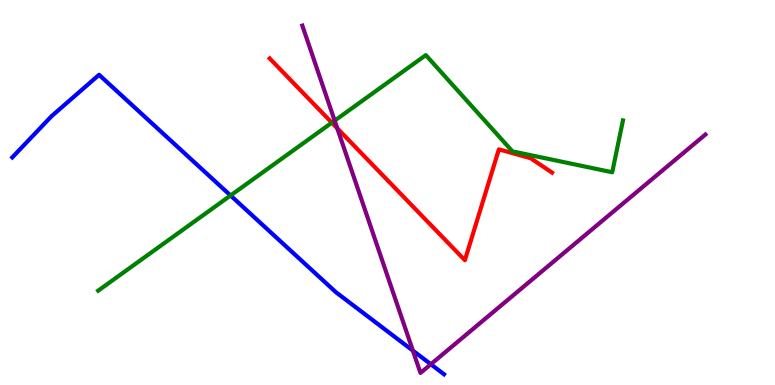[{'lines': ['blue', 'red'], 'intersections': []}, {'lines': ['green', 'red'], 'intersections': [{'x': 4.28, 'y': 6.81}]}, {'lines': ['purple', 'red'], 'intersections': [{'x': 4.35, 'y': 6.67}]}, {'lines': ['blue', 'green'], 'intersections': [{'x': 2.97, 'y': 4.92}]}, {'lines': ['blue', 'purple'], 'intersections': [{'x': 5.33, 'y': 0.893}, {'x': 5.56, 'y': 0.539}]}, {'lines': ['green', 'purple'], 'intersections': [{'x': 4.32, 'y': 6.87}]}]